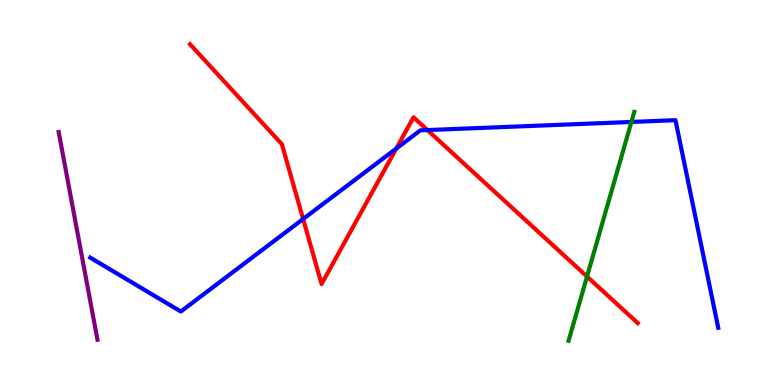[{'lines': ['blue', 'red'], 'intersections': [{'x': 3.91, 'y': 4.31}, {'x': 5.11, 'y': 6.14}, {'x': 5.52, 'y': 6.62}]}, {'lines': ['green', 'red'], 'intersections': [{'x': 7.57, 'y': 2.82}]}, {'lines': ['purple', 'red'], 'intersections': []}, {'lines': ['blue', 'green'], 'intersections': [{'x': 8.15, 'y': 6.83}]}, {'lines': ['blue', 'purple'], 'intersections': []}, {'lines': ['green', 'purple'], 'intersections': []}]